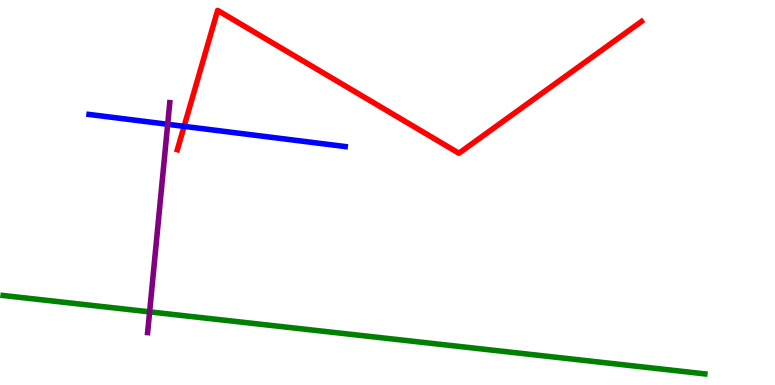[{'lines': ['blue', 'red'], 'intersections': [{'x': 2.38, 'y': 6.72}]}, {'lines': ['green', 'red'], 'intersections': []}, {'lines': ['purple', 'red'], 'intersections': []}, {'lines': ['blue', 'green'], 'intersections': []}, {'lines': ['blue', 'purple'], 'intersections': [{'x': 2.16, 'y': 6.77}]}, {'lines': ['green', 'purple'], 'intersections': [{'x': 1.93, 'y': 1.9}]}]